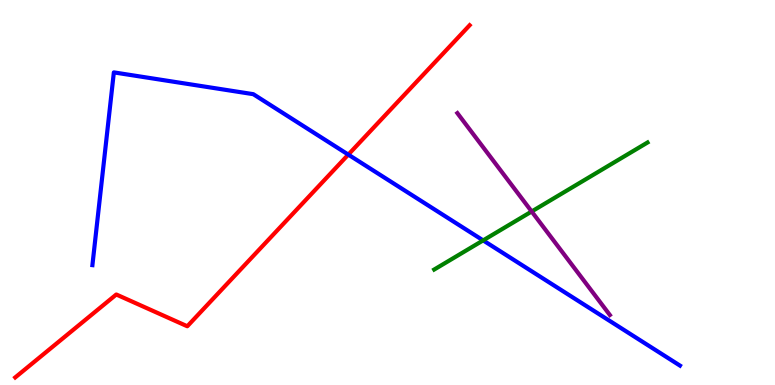[{'lines': ['blue', 'red'], 'intersections': [{'x': 4.49, 'y': 5.98}]}, {'lines': ['green', 'red'], 'intersections': []}, {'lines': ['purple', 'red'], 'intersections': []}, {'lines': ['blue', 'green'], 'intersections': [{'x': 6.23, 'y': 3.76}]}, {'lines': ['blue', 'purple'], 'intersections': []}, {'lines': ['green', 'purple'], 'intersections': [{'x': 6.86, 'y': 4.51}]}]